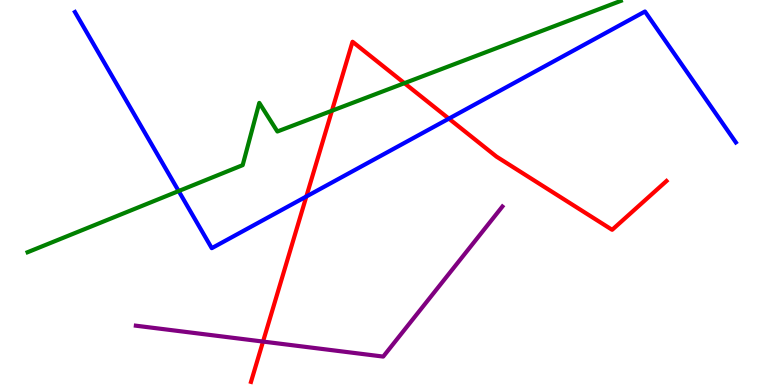[{'lines': ['blue', 'red'], 'intersections': [{'x': 3.95, 'y': 4.9}, {'x': 5.79, 'y': 6.92}]}, {'lines': ['green', 'red'], 'intersections': [{'x': 4.28, 'y': 7.12}, {'x': 5.22, 'y': 7.84}]}, {'lines': ['purple', 'red'], 'intersections': [{'x': 3.39, 'y': 1.13}]}, {'lines': ['blue', 'green'], 'intersections': [{'x': 2.31, 'y': 5.04}]}, {'lines': ['blue', 'purple'], 'intersections': []}, {'lines': ['green', 'purple'], 'intersections': []}]